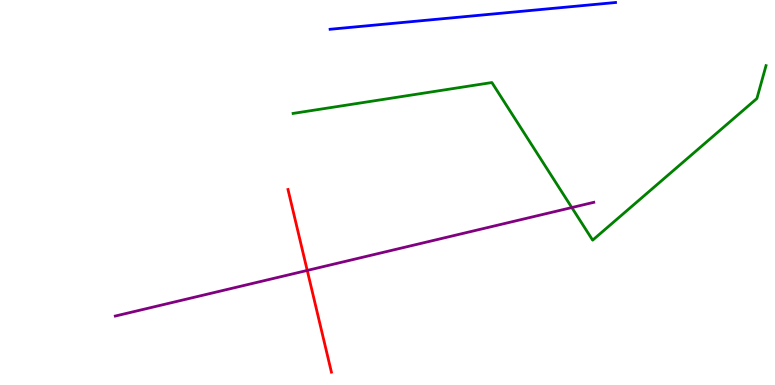[{'lines': ['blue', 'red'], 'intersections': []}, {'lines': ['green', 'red'], 'intersections': []}, {'lines': ['purple', 'red'], 'intersections': [{'x': 3.96, 'y': 2.98}]}, {'lines': ['blue', 'green'], 'intersections': []}, {'lines': ['blue', 'purple'], 'intersections': []}, {'lines': ['green', 'purple'], 'intersections': [{'x': 7.38, 'y': 4.61}]}]